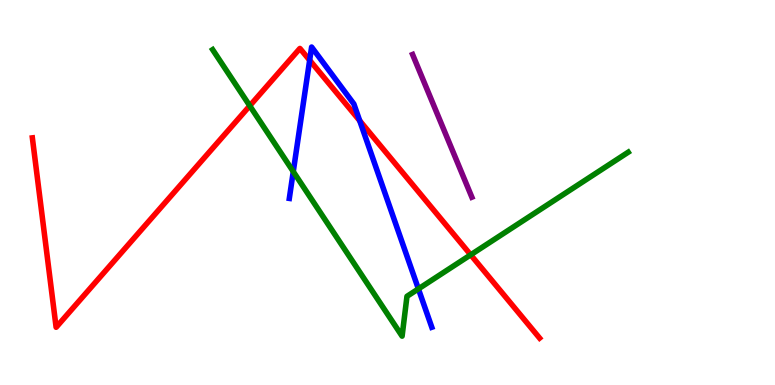[{'lines': ['blue', 'red'], 'intersections': [{'x': 4.0, 'y': 8.44}, {'x': 4.64, 'y': 6.87}]}, {'lines': ['green', 'red'], 'intersections': [{'x': 3.22, 'y': 7.25}, {'x': 6.07, 'y': 3.38}]}, {'lines': ['purple', 'red'], 'intersections': []}, {'lines': ['blue', 'green'], 'intersections': [{'x': 3.78, 'y': 5.54}, {'x': 5.4, 'y': 2.5}]}, {'lines': ['blue', 'purple'], 'intersections': []}, {'lines': ['green', 'purple'], 'intersections': []}]